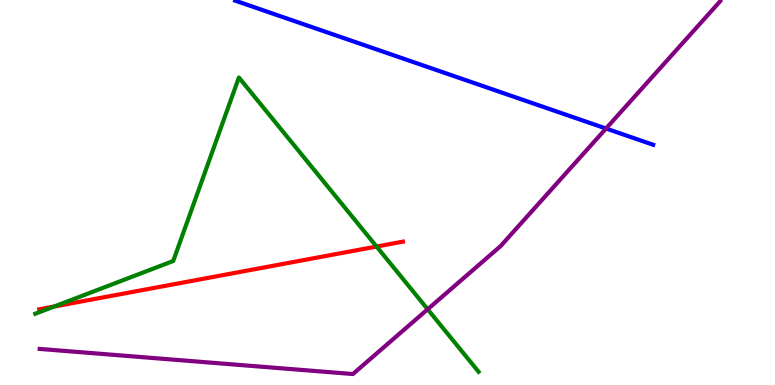[{'lines': ['blue', 'red'], 'intersections': []}, {'lines': ['green', 'red'], 'intersections': [{'x': 0.7, 'y': 2.04}, {'x': 4.86, 'y': 3.6}]}, {'lines': ['purple', 'red'], 'intersections': []}, {'lines': ['blue', 'green'], 'intersections': []}, {'lines': ['blue', 'purple'], 'intersections': [{'x': 7.82, 'y': 6.66}]}, {'lines': ['green', 'purple'], 'intersections': [{'x': 5.52, 'y': 1.97}]}]